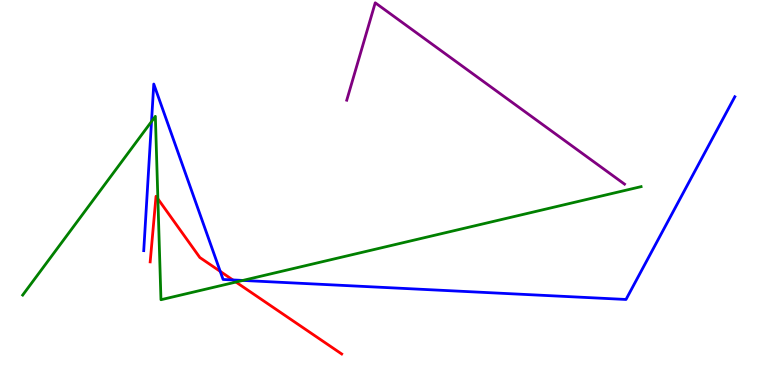[{'lines': ['blue', 'red'], 'intersections': [{'x': 2.84, 'y': 2.95}, {'x': 3.0, 'y': 2.73}]}, {'lines': ['green', 'red'], 'intersections': [{'x': 2.04, 'y': 4.84}, {'x': 3.04, 'y': 2.67}]}, {'lines': ['purple', 'red'], 'intersections': []}, {'lines': ['blue', 'green'], 'intersections': [{'x': 1.95, 'y': 6.84}, {'x': 3.13, 'y': 2.72}]}, {'lines': ['blue', 'purple'], 'intersections': []}, {'lines': ['green', 'purple'], 'intersections': []}]